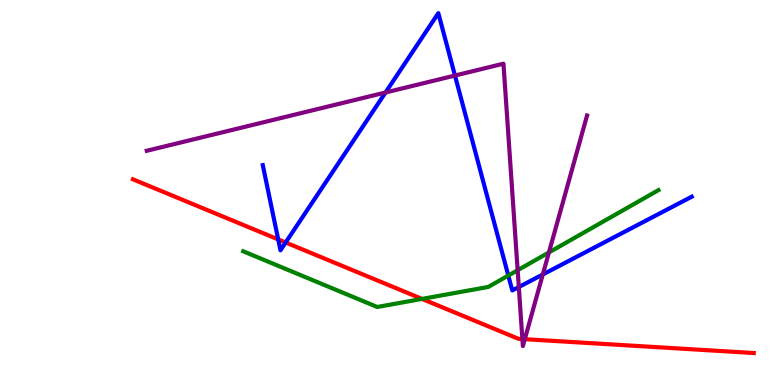[{'lines': ['blue', 'red'], 'intersections': [{'x': 3.59, 'y': 3.78}, {'x': 3.69, 'y': 3.7}]}, {'lines': ['green', 'red'], 'intersections': [{'x': 5.45, 'y': 2.24}]}, {'lines': ['purple', 'red'], 'intersections': [{'x': 6.74, 'y': 1.19}, {'x': 6.77, 'y': 1.19}]}, {'lines': ['blue', 'green'], 'intersections': [{'x': 6.56, 'y': 2.84}]}, {'lines': ['blue', 'purple'], 'intersections': [{'x': 4.97, 'y': 7.6}, {'x': 5.87, 'y': 8.04}, {'x': 6.69, 'y': 2.55}, {'x': 7.0, 'y': 2.87}]}, {'lines': ['green', 'purple'], 'intersections': [{'x': 6.68, 'y': 2.98}, {'x': 7.08, 'y': 3.44}]}]